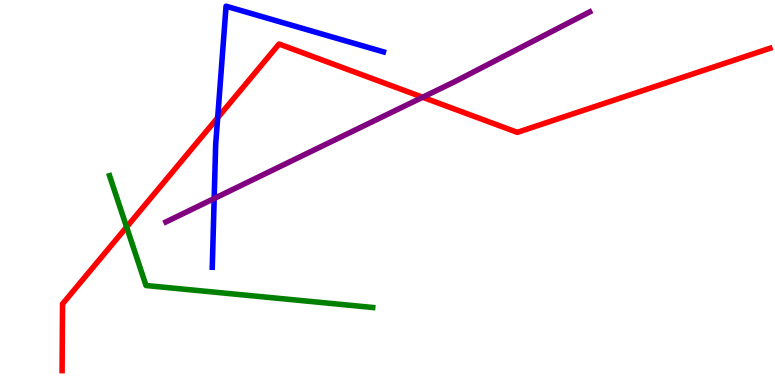[{'lines': ['blue', 'red'], 'intersections': [{'x': 2.81, 'y': 6.94}]}, {'lines': ['green', 'red'], 'intersections': [{'x': 1.63, 'y': 4.1}]}, {'lines': ['purple', 'red'], 'intersections': [{'x': 5.45, 'y': 7.47}]}, {'lines': ['blue', 'green'], 'intersections': []}, {'lines': ['blue', 'purple'], 'intersections': [{'x': 2.76, 'y': 4.84}]}, {'lines': ['green', 'purple'], 'intersections': []}]